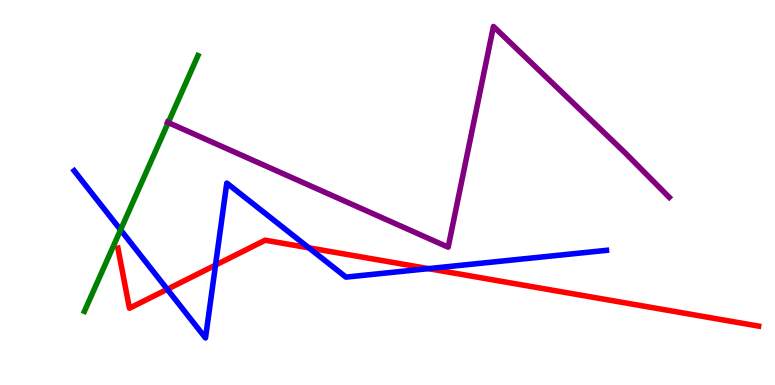[{'lines': ['blue', 'red'], 'intersections': [{'x': 2.16, 'y': 2.49}, {'x': 2.78, 'y': 3.11}, {'x': 3.98, 'y': 3.56}, {'x': 5.53, 'y': 3.02}]}, {'lines': ['green', 'red'], 'intersections': []}, {'lines': ['purple', 'red'], 'intersections': []}, {'lines': ['blue', 'green'], 'intersections': [{'x': 1.56, 'y': 4.03}]}, {'lines': ['blue', 'purple'], 'intersections': []}, {'lines': ['green', 'purple'], 'intersections': [{'x': 2.17, 'y': 6.82}]}]